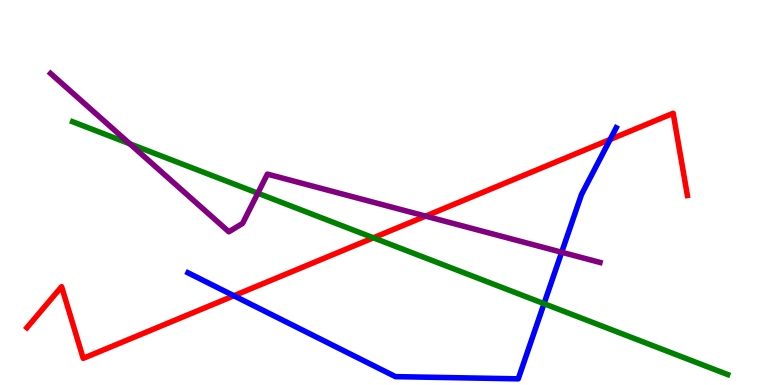[{'lines': ['blue', 'red'], 'intersections': [{'x': 3.02, 'y': 2.32}, {'x': 7.87, 'y': 6.38}]}, {'lines': ['green', 'red'], 'intersections': [{'x': 4.82, 'y': 3.82}]}, {'lines': ['purple', 'red'], 'intersections': [{'x': 5.49, 'y': 4.39}]}, {'lines': ['blue', 'green'], 'intersections': [{'x': 7.02, 'y': 2.11}]}, {'lines': ['blue', 'purple'], 'intersections': [{'x': 7.25, 'y': 3.45}]}, {'lines': ['green', 'purple'], 'intersections': [{'x': 1.68, 'y': 6.26}, {'x': 3.33, 'y': 4.98}]}]